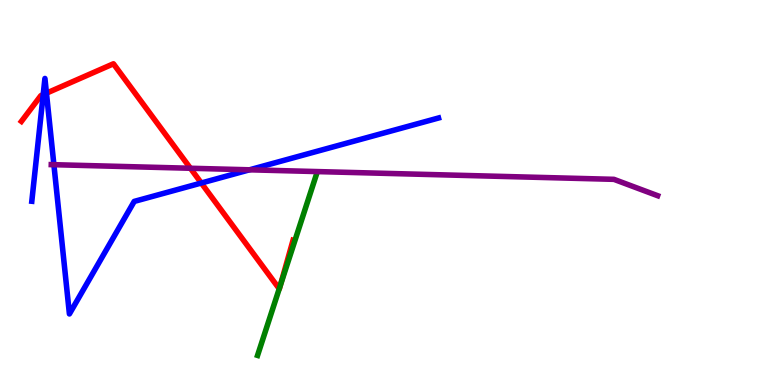[{'lines': ['blue', 'red'], 'intersections': [{'x': 0.557, 'y': 7.54}, {'x': 0.599, 'y': 7.58}, {'x': 2.6, 'y': 5.25}]}, {'lines': ['green', 'red'], 'intersections': [{'x': 3.6, 'y': 2.5}, {'x': 3.62, 'y': 2.58}]}, {'lines': ['purple', 'red'], 'intersections': [{'x': 2.46, 'y': 5.63}]}, {'lines': ['blue', 'green'], 'intersections': []}, {'lines': ['blue', 'purple'], 'intersections': [{'x': 0.695, 'y': 5.72}, {'x': 3.22, 'y': 5.59}]}, {'lines': ['green', 'purple'], 'intersections': []}]